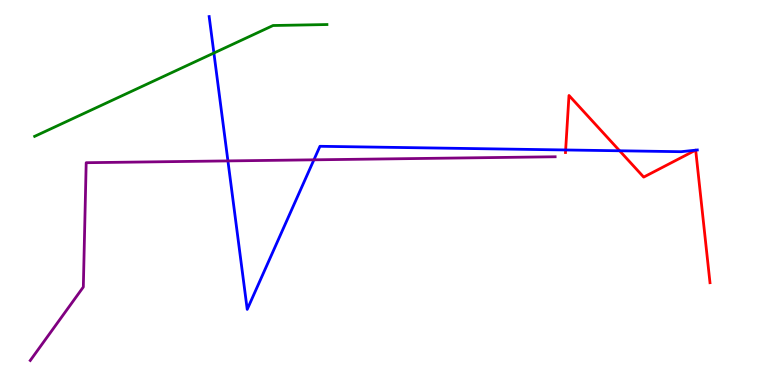[{'lines': ['blue', 'red'], 'intersections': [{'x': 7.3, 'y': 6.1}, {'x': 7.99, 'y': 6.08}, {'x': 8.97, 'y': 6.1}, {'x': 8.98, 'y': 6.1}]}, {'lines': ['green', 'red'], 'intersections': []}, {'lines': ['purple', 'red'], 'intersections': []}, {'lines': ['blue', 'green'], 'intersections': [{'x': 2.76, 'y': 8.62}]}, {'lines': ['blue', 'purple'], 'intersections': [{'x': 2.94, 'y': 5.82}, {'x': 4.05, 'y': 5.85}]}, {'lines': ['green', 'purple'], 'intersections': []}]